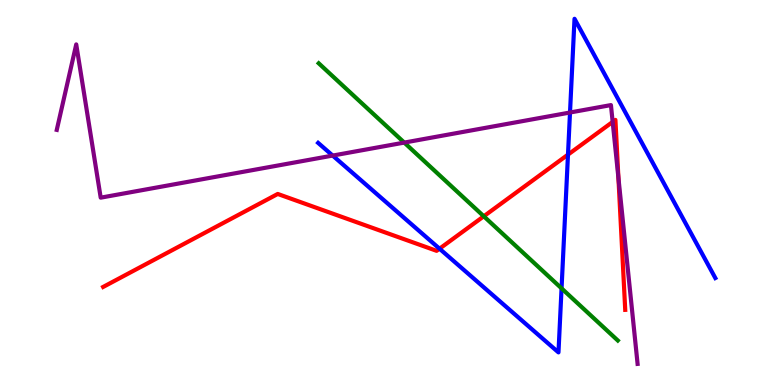[{'lines': ['blue', 'red'], 'intersections': [{'x': 5.67, 'y': 3.54}, {'x': 7.33, 'y': 5.98}]}, {'lines': ['green', 'red'], 'intersections': [{'x': 6.24, 'y': 4.38}]}, {'lines': ['purple', 'red'], 'intersections': [{'x': 7.91, 'y': 6.83}, {'x': 7.98, 'y': 5.39}]}, {'lines': ['blue', 'green'], 'intersections': [{'x': 7.25, 'y': 2.51}]}, {'lines': ['blue', 'purple'], 'intersections': [{'x': 4.29, 'y': 5.96}, {'x': 7.35, 'y': 7.08}]}, {'lines': ['green', 'purple'], 'intersections': [{'x': 5.22, 'y': 6.3}]}]